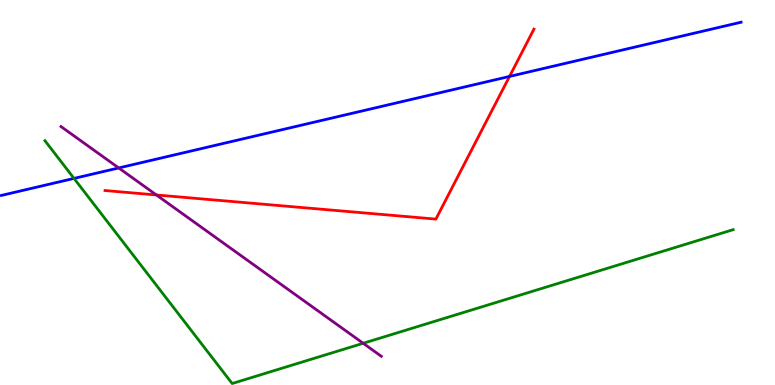[{'lines': ['blue', 'red'], 'intersections': [{'x': 6.57, 'y': 8.01}]}, {'lines': ['green', 'red'], 'intersections': []}, {'lines': ['purple', 'red'], 'intersections': [{'x': 2.02, 'y': 4.94}]}, {'lines': ['blue', 'green'], 'intersections': [{'x': 0.955, 'y': 5.37}]}, {'lines': ['blue', 'purple'], 'intersections': [{'x': 1.53, 'y': 5.64}]}, {'lines': ['green', 'purple'], 'intersections': [{'x': 4.69, 'y': 1.08}]}]